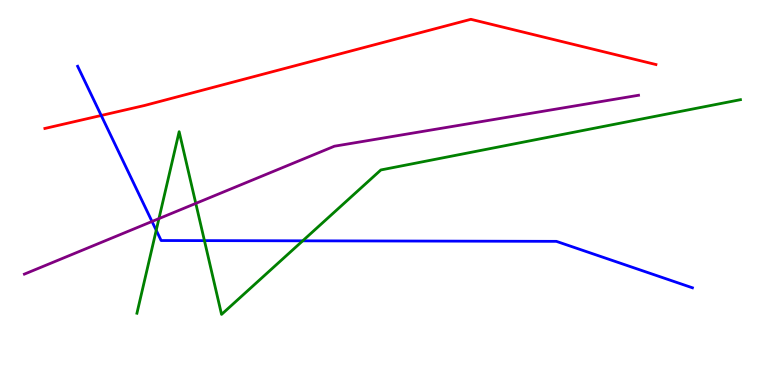[{'lines': ['blue', 'red'], 'intersections': [{'x': 1.31, 'y': 7.0}]}, {'lines': ['green', 'red'], 'intersections': []}, {'lines': ['purple', 'red'], 'intersections': []}, {'lines': ['blue', 'green'], 'intersections': [{'x': 2.02, 'y': 4.02}, {'x': 2.64, 'y': 3.75}, {'x': 3.91, 'y': 3.74}]}, {'lines': ['blue', 'purple'], 'intersections': [{'x': 1.96, 'y': 4.25}]}, {'lines': ['green', 'purple'], 'intersections': [{'x': 2.05, 'y': 4.32}, {'x': 2.53, 'y': 4.72}]}]